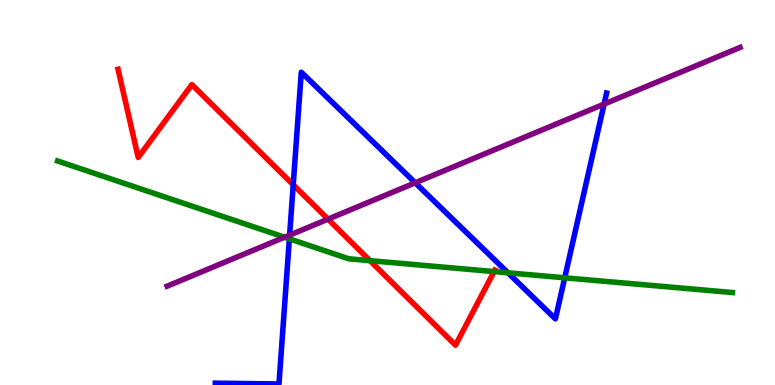[{'lines': ['blue', 'red'], 'intersections': [{'x': 3.78, 'y': 5.2}]}, {'lines': ['green', 'red'], 'intersections': [{'x': 4.77, 'y': 3.23}, {'x': 6.38, 'y': 2.95}]}, {'lines': ['purple', 'red'], 'intersections': [{'x': 4.23, 'y': 4.31}]}, {'lines': ['blue', 'green'], 'intersections': [{'x': 3.73, 'y': 3.8}, {'x': 6.55, 'y': 2.91}, {'x': 7.29, 'y': 2.78}]}, {'lines': ['blue', 'purple'], 'intersections': [{'x': 3.74, 'y': 3.89}, {'x': 5.36, 'y': 5.25}, {'x': 7.79, 'y': 7.3}]}, {'lines': ['green', 'purple'], 'intersections': [{'x': 3.67, 'y': 3.84}]}]